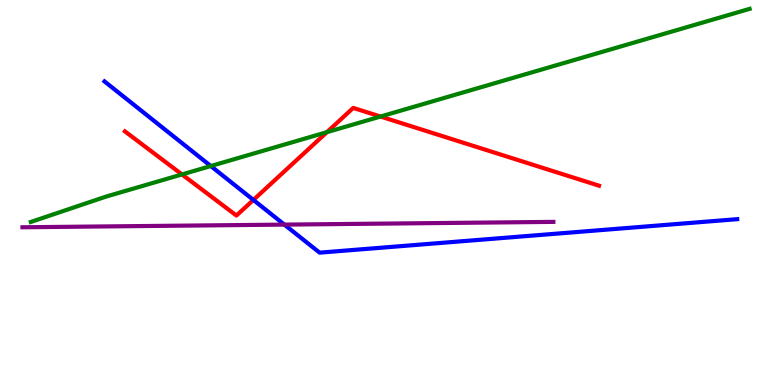[{'lines': ['blue', 'red'], 'intersections': [{'x': 3.27, 'y': 4.81}]}, {'lines': ['green', 'red'], 'intersections': [{'x': 2.35, 'y': 5.47}, {'x': 4.22, 'y': 6.57}, {'x': 4.91, 'y': 6.97}]}, {'lines': ['purple', 'red'], 'intersections': []}, {'lines': ['blue', 'green'], 'intersections': [{'x': 2.72, 'y': 5.69}]}, {'lines': ['blue', 'purple'], 'intersections': [{'x': 3.67, 'y': 4.17}]}, {'lines': ['green', 'purple'], 'intersections': []}]